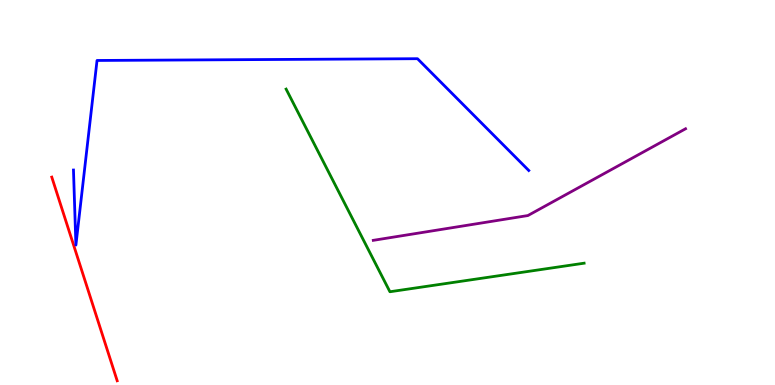[{'lines': ['blue', 'red'], 'intersections': []}, {'lines': ['green', 'red'], 'intersections': []}, {'lines': ['purple', 'red'], 'intersections': []}, {'lines': ['blue', 'green'], 'intersections': []}, {'lines': ['blue', 'purple'], 'intersections': []}, {'lines': ['green', 'purple'], 'intersections': []}]